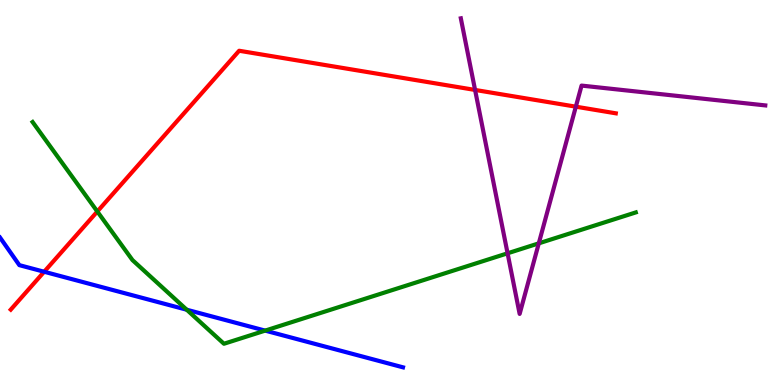[{'lines': ['blue', 'red'], 'intersections': [{'x': 0.57, 'y': 2.94}]}, {'lines': ['green', 'red'], 'intersections': [{'x': 1.26, 'y': 4.51}]}, {'lines': ['purple', 'red'], 'intersections': [{'x': 6.13, 'y': 7.66}, {'x': 7.43, 'y': 7.23}]}, {'lines': ['blue', 'green'], 'intersections': [{'x': 2.41, 'y': 1.96}, {'x': 3.42, 'y': 1.41}]}, {'lines': ['blue', 'purple'], 'intersections': []}, {'lines': ['green', 'purple'], 'intersections': [{'x': 6.55, 'y': 3.42}, {'x': 6.95, 'y': 3.68}]}]